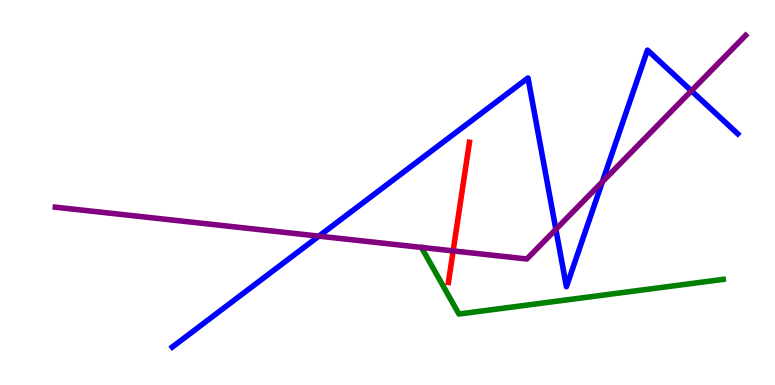[{'lines': ['blue', 'red'], 'intersections': []}, {'lines': ['green', 'red'], 'intersections': []}, {'lines': ['purple', 'red'], 'intersections': [{'x': 5.85, 'y': 3.48}]}, {'lines': ['blue', 'green'], 'intersections': []}, {'lines': ['blue', 'purple'], 'intersections': [{'x': 4.11, 'y': 3.87}, {'x': 7.17, 'y': 4.04}, {'x': 7.77, 'y': 5.28}, {'x': 8.92, 'y': 7.64}]}, {'lines': ['green', 'purple'], 'intersections': []}]